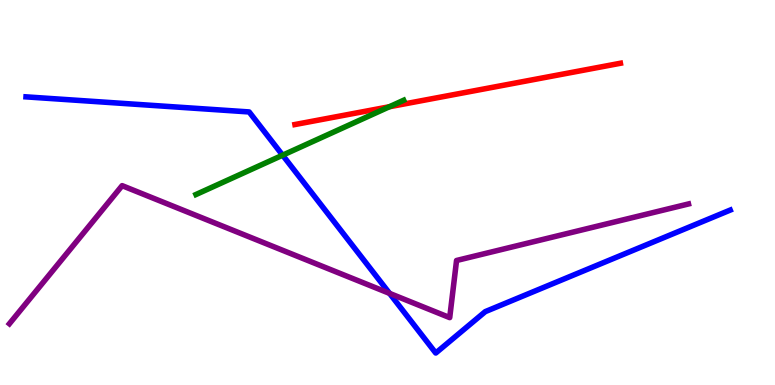[{'lines': ['blue', 'red'], 'intersections': []}, {'lines': ['green', 'red'], 'intersections': [{'x': 5.02, 'y': 7.23}]}, {'lines': ['purple', 'red'], 'intersections': []}, {'lines': ['blue', 'green'], 'intersections': [{'x': 3.65, 'y': 5.97}]}, {'lines': ['blue', 'purple'], 'intersections': [{'x': 5.03, 'y': 2.38}]}, {'lines': ['green', 'purple'], 'intersections': []}]